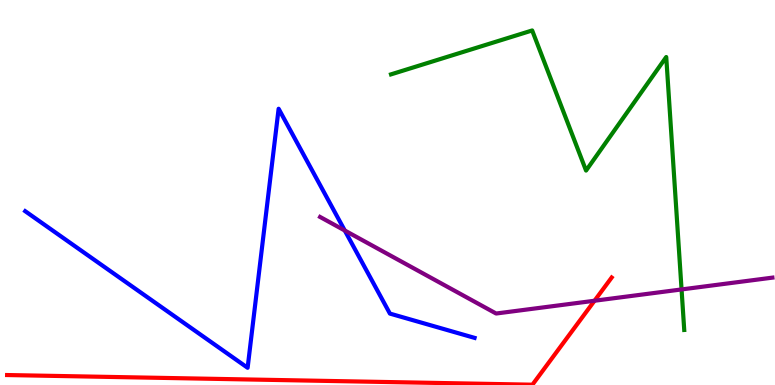[{'lines': ['blue', 'red'], 'intersections': []}, {'lines': ['green', 'red'], 'intersections': []}, {'lines': ['purple', 'red'], 'intersections': [{'x': 7.67, 'y': 2.19}]}, {'lines': ['blue', 'green'], 'intersections': []}, {'lines': ['blue', 'purple'], 'intersections': [{'x': 4.45, 'y': 4.01}]}, {'lines': ['green', 'purple'], 'intersections': [{'x': 8.79, 'y': 2.48}]}]